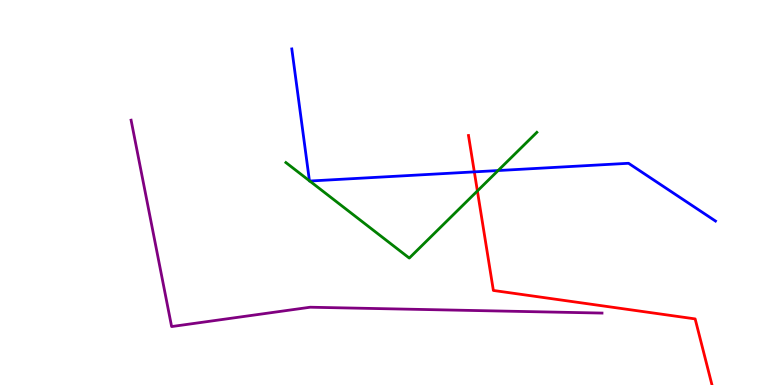[{'lines': ['blue', 'red'], 'intersections': [{'x': 6.12, 'y': 5.54}]}, {'lines': ['green', 'red'], 'intersections': [{'x': 6.16, 'y': 5.04}]}, {'lines': ['purple', 'red'], 'intersections': []}, {'lines': ['blue', 'green'], 'intersections': [{'x': 3.99, 'y': 5.3}, {'x': 4.0, 'y': 5.3}, {'x': 6.43, 'y': 5.57}]}, {'lines': ['blue', 'purple'], 'intersections': []}, {'lines': ['green', 'purple'], 'intersections': []}]